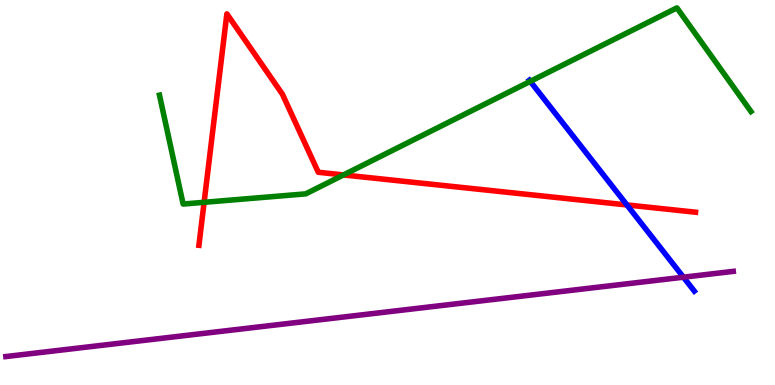[{'lines': ['blue', 'red'], 'intersections': [{'x': 8.09, 'y': 4.68}]}, {'lines': ['green', 'red'], 'intersections': [{'x': 2.63, 'y': 4.75}, {'x': 4.43, 'y': 5.46}]}, {'lines': ['purple', 'red'], 'intersections': []}, {'lines': ['blue', 'green'], 'intersections': [{'x': 6.84, 'y': 7.89}]}, {'lines': ['blue', 'purple'], 'intersections': [{'x': 8.82, 'y': 2.8}]}, {'lines': ['green', 'purple'], 'intersections': []}]